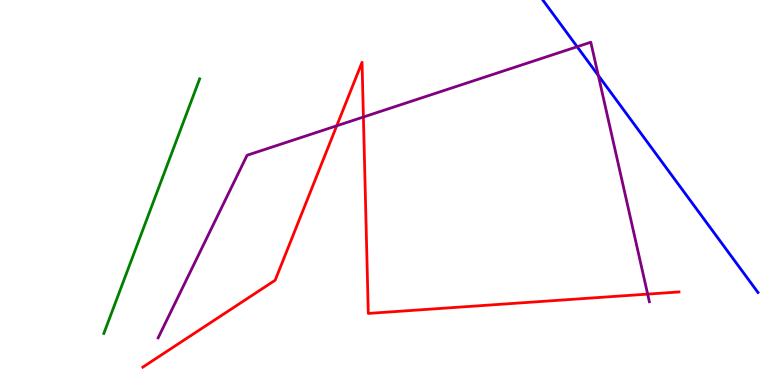[{'lines': ['blue', 'red'], 'intersections': []}, {'lines': ['green', 'red'], 'intersections': []}, {'lines': ['purple', 'red'], 'intersections': [{'x': 4.34, 'y': 6.73}, {'x': 4.69, 'y': 6.96}, {'x': 8.36, 'y': 2.36}]}, {'lines': ['blue', 'green'], 'intersections': []}, {'lines': ['blue', 'purple'], 'intersections': [{'x': 7.45, 'y': 8.79}, {'x': 7.72, 'y': 8.04}]}, {'lines': ['green', 'purple'], 'intersections': []}]